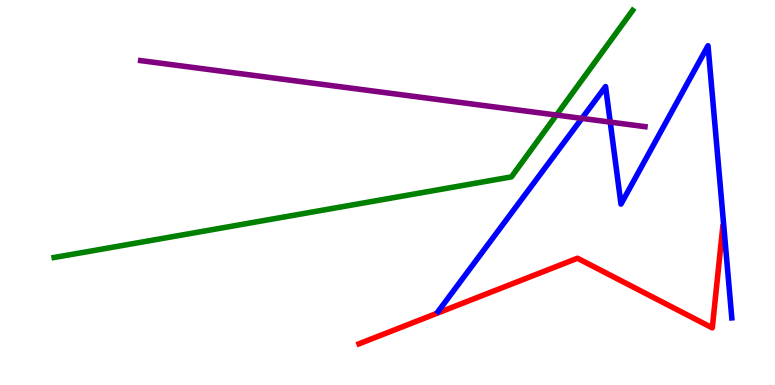[{'lines': ['blue', 'red'], 'intersections': []}, {'lines': ['green', 'red'], 'intersections': []}, {'lines': ['purple', 'red'], 'intersections': []}, {'lines': ['blue', 'green'], 'intersections': []}, {'lines': ['blue', 'purple'], 'intersections': [{'x': 7.51, 'y': 6.92}, {'x': 7.87, 'y': 6.83}]}, {'lines': ['green', 'purple'], 'intersections': [{'x': 7.18, 'y': 7.01}]}]